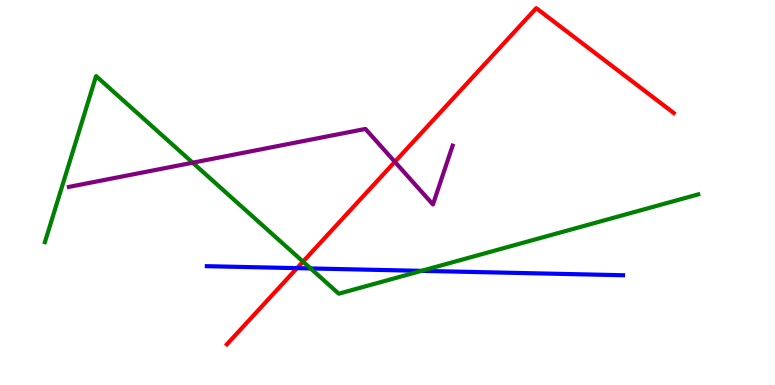[{'lines': ['blue', 'red'], 'intersections': [{'x': 3.83, 'y': 3.04}]}, {'lines': ['green', 'red'], 'intersections': [{'x': 3.91, 'y': 3.2}]}, {'lines': ['purple', 'red'], 'intersections': [{'x': 5.09, 'y': 5.8}]}, {'lines': ['blue', 'green'], 'intersections': [{'x': 4.01, 'y': 3.03}, {'x': 5.44, 'y': 2.96}]}, {'lines': ['blue', 'purple'], 'intersections': []}, {'lines': ['green', 'purple'], 'intersections': [{'x': 2.49, 'y': 5.77}]}]